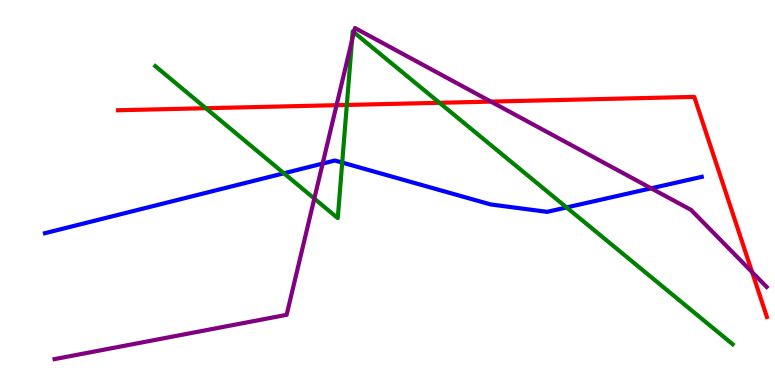[{'lines': ['blue', 'red'], 'intersections': []}, {'lines': ['green', 'red'], 'intersections': [{'x': 2.66, 'y': 7.19}, {'x': 4.48, 'y': 7.27}, {'x': 5.67, 'y': 7.33}]}, {'lines': ['purple', 'red'], 'intersections': [{'x': 4.34, 'y': 7.27}, {'x': 6.33, 'y': 7.36}, {'x': 9.7, 'y': 2.93}]}, {'lines': ['blue', 'green'], 'intersections': [{'x': 3.66, 'y': 5.5}, {'x': 4.42, 'y': 5.78}, {'x': 7.31, 'y': 4.61}]}, {'lines': ['blue', 'purple'], 'intersections': [{'x': 4.16, 'y': 5.75}, {'x': 8.4, 'y': 5.11}]}, {'lines': ['green', 'purple'], 'intersections': [{'x': 4.06, 'y': 4.84}, {'x': 4.54, 'y': 8.95}, {'x': 4.57, 'y': 9.16}]}]